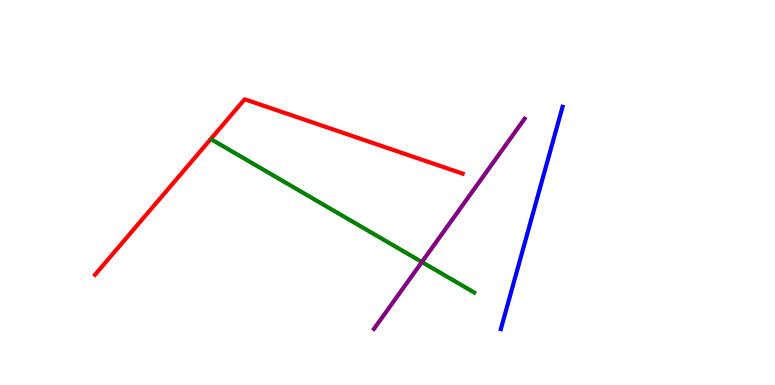[{'lines': ['blue', 'red'], 'intersections': []}, {'lines': ['green', 'red'], 'intersections': []}, {'lines': ['purple', 'red'], 'intersections': []}, {'lines': ['blue', 'green'], 'intersections': []}, {'lines': ['blue', 'purple'], 'intersections': []}, {'lines': ['green', 'purple'], 'intersections': [{'x': 5.44, 'y': 3.19}]}]